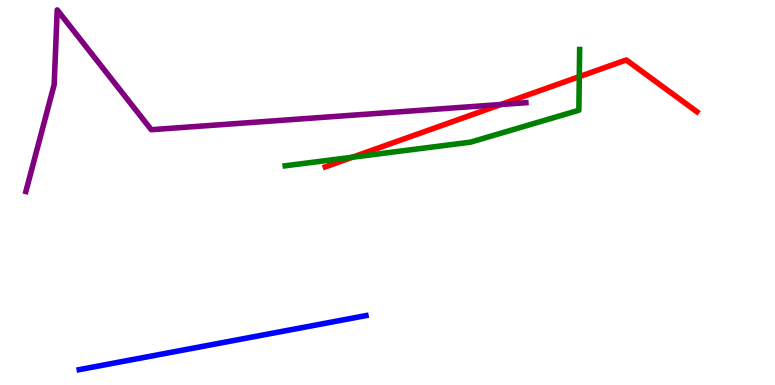[{'lines': ['blue', 'red'], 'intersections': []}, {'lines': ['green', 'red'], 'intersections': [{'x': 4.55, 'y': 5.92}, {'x': 7.47, 'y': 8.01}]}, {'lines': ['purple', 'red'], 'intersections': [{'x': 6.46, 'y': 7.29}]}, {'lines': ['blue', 'green'], 'intersections': []}, {'lines': ['blue', 'purple'], 'intersections': []}, {'lines': ['green', 'purple'], 'intersections': []}]